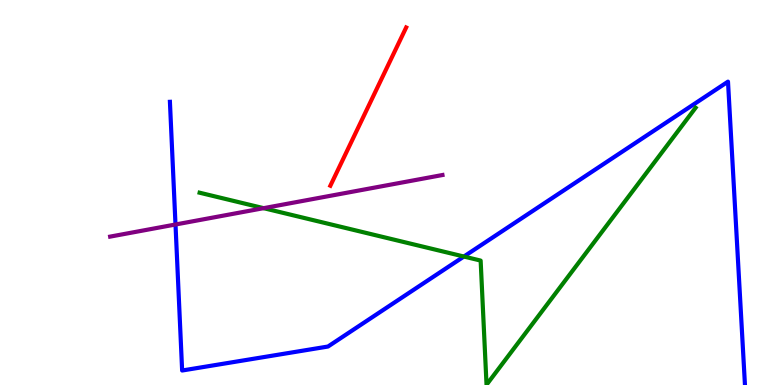[{'lines': ['blue', 'red'], 'intersections': []}, {'lines': ['green', 'red'], 'intersections': []}, {'lines': ['purple', 'red'], 'intersections': []}, {'lines': ['blue', 'green'], 'intersections': [{'x': 5.99, 'y': 3.34}]}, {'lines': ['blue', 'purple'], 'intersections': [{'x': 2.26, 'y': 4.17}]}, {'lines': ['green', 'purple'], 'intersections': [{'x': 3.4, 'y': 4.59}]}]